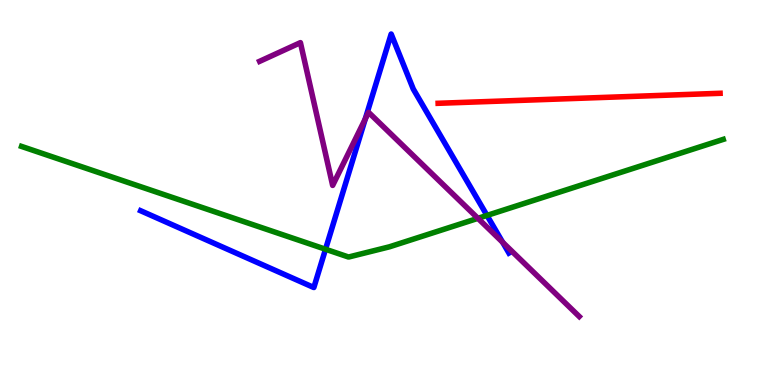[{'lines': ['blue', 'red'], 'intersections': []}, {'lines': ['green', 'red'], 'intersections': []}, {'lines': ['purple', 'red'], 'intersections': []}, {'lines': ['blue', 'green'], 'intersections': [{'x': 4.2, 'y': 3.53}, {'x': 6.28, 'y': 4.4}]}, {'lines': ['blue', 'purple'], 'intersections': [{'x': 4.71, 'y': 6.91}, {'x': 6.49, 'y': 3.71}]}, {'lines': ['green', 'purple'], 'intersections': [{'x': 6.17, 'y': 4.33}]}]